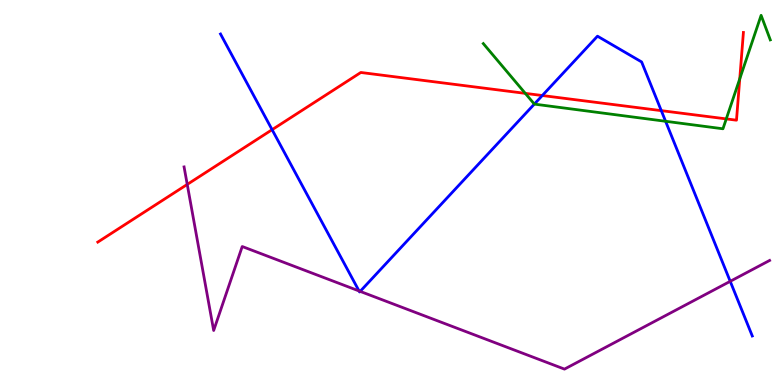[{'lines': ['blue', 'red'], 'intersections': [{'x': 3.51, 'y': 6.63}, {'x': 7.0, 'y': 7.52}, {'x': 8.53, 'y': 7.13}]}, {'lines': ['green', 'red'], 'intersections': [{'x': 6.78, 'y': 7.57}, {'x': 9.37, 'y': 6.91}, {'x': 9.55, 'y': 7.95}]}, {'lines': ['purple', 'red'], 'intersections': [{'x': 2.42, 'y': 5.21}]}, {'lines': ['blue', 'green'], 'intersections': [{'x': 6.89, 'y': 7.3}, {'x': 8.59, 'y': 6.85}]}, {'lines': ['blue', 'purple'], 'intersections': [{'x': 4.63, 'y': 2.44}, {'x': 4.65, 'y': 2.43}, {'x': 9.42, 'y': 2.69}]}, {'lines': ['green', 'purple'], 'intersections': []}]